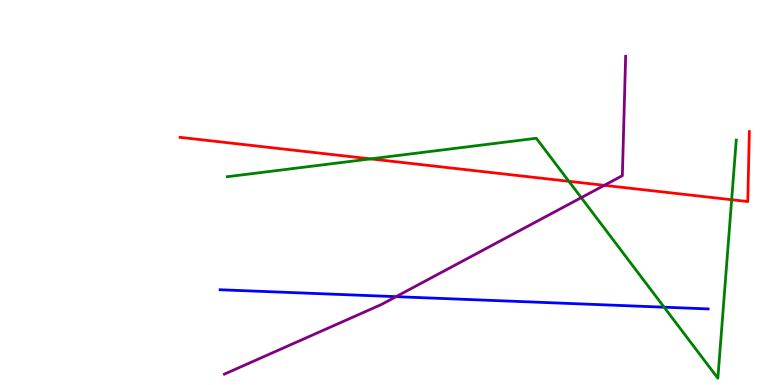[{'lines': ['blue', 'red'], 'intersections': []}, {'lines': ['green', 'red'], 'intersections': [{'x': 4.78, 'y': 5.87}, {'x': 7.34, 'y': 5.29}, {'x': 9.44, 'y': 4.81}]}, {'lines': ['purple', 'red'], 'intersections': [{'x': 7.8, 'y': 5.19}]}, {'lines': ['blue', 'green'], 'intersections': [{'x': 8.57, 'y': 2.02}]}, {'lines': ['blue', 'purple'], 'intersections': [{'x': 5.11, 'y': 2.29}]}, {'lines': ['green', 'purple'], 'intersections': [{'x': 7.5, 'y': 4.87}]}]